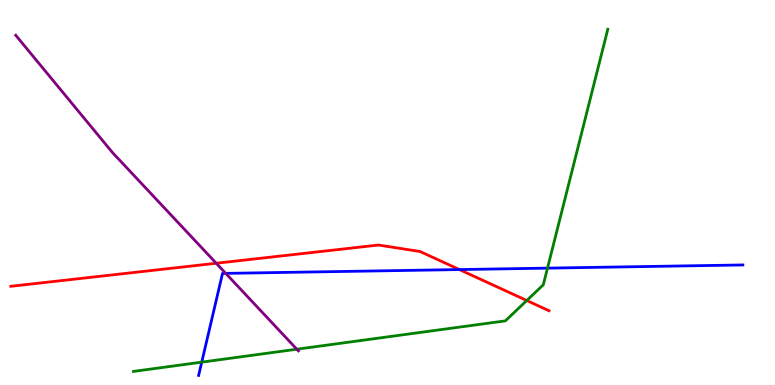[{'lines': ['blue', 'red'], 'intersections': [{'x': 5.93, 'y': 3.0}]}, {'lines': ['green', 'red'], 'intersections': [{'x': 6.8, 'y': 2.19}]}, {'lines': ['purple', 'red'], 'intersections': [{'x': 2.79, 'y': 3.16}]}, {'lines': ['blue', 'green'], 'intersections': [{'x': 2.6, 'y': 0.594}, {'x': 7.06, 'y': 3.04}]}, {'lines': ['blue', 'purple'], 'intersections': [{'x': 2.91, 'y': 2.9}]}, {'lines': ['green', 'purple'], 'intersections': [{'x': 3.83, 'y': 0.929}]}]